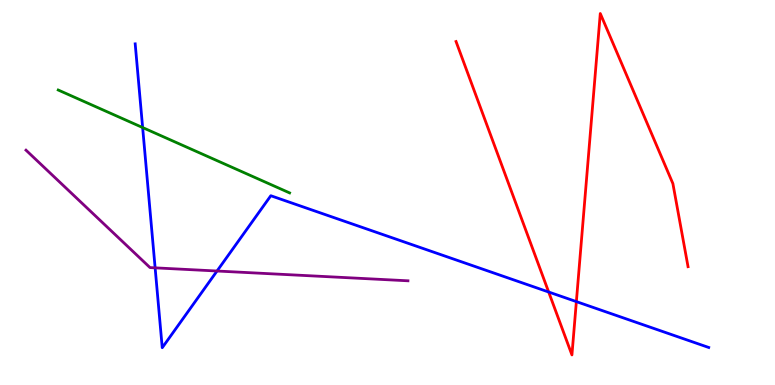[{'lines': ['blue', 'red'], 'intersections': [{'x': 7.08, 'y': 2.42}, {'x': 7.44, 'y': 2.17}]}, {'lines': ['green', 'red'], 'intersections': []}, {'lines': ['purple', 'red'], 'intersections': []}, {'lines': ['blue', 'green'], 'intersections': [{'x': 1.84, 'y': 6.69}]}, {'lines': ['blue', 'purple'], 'intersections': [{'x': 2.0, 'y': 3.04}, {'x': 2.8, 'y': 2.96}]}, {'lines': ['green', 'purple'], 'intersections': []}]